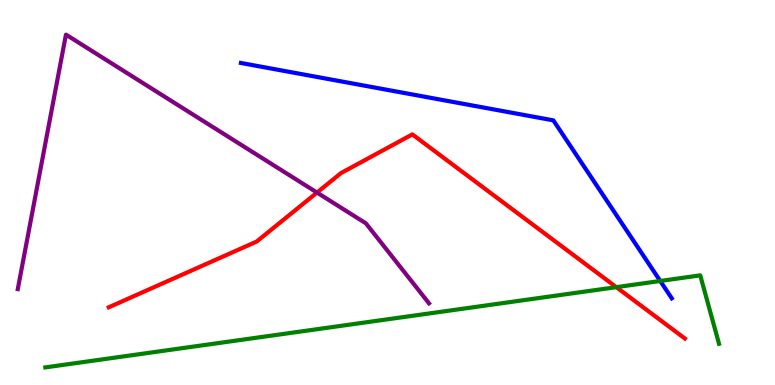[{'lines': ['blue', 'red'], 'intersections': []}, {'lines': ['green', 'red'], 'intersections': [{'x': 7.95, 'y': 2.54}]}, {'lines': ['purple', 'red'], 'intersections': [{'x': 4.09, 'y': 5.0}]}, {'lines': ['blue', 'green'], 'intersections': [{'x': 8.52, 'y': 2.7}]}, {'lines': ['blue', 'purple'], 'intersections': []}, {'lines': ['green', 'purple'], 'intersections': []}]